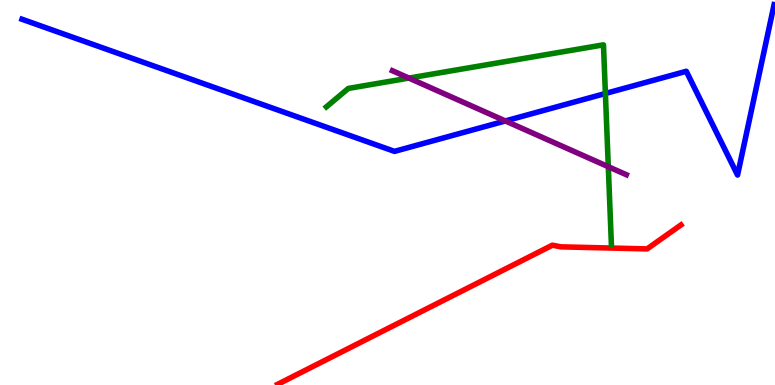[{'lines': ['blue', 'red'], 'intersections': []}, {'lines': ['green', 'red'], 'intersections': []}, {'lines': ['purple', 'red'], 'intersections': []}, {'lines': ['blue', 'green'], 'intersections': [{'x': 7.81, 'y': 7.57}]}, {'lines': ['blue', 'purple'], 'intersections': [{'x': 6.52, 'y': 6.86}]}, {'lines': ['green', 'purple'], 'intersections': [{'x': 5.28, 'y': 7.97}, {'x': 7.85, 'y': 5.67}]}]